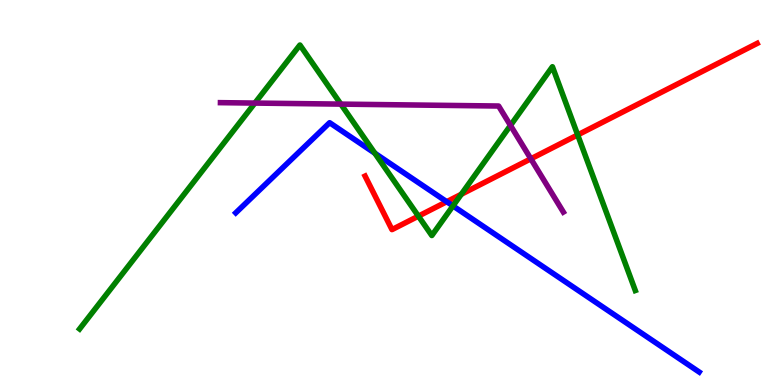[{'lines': ['blue', 'red'], 'intersections': [{'x': 5.76, 'y': 4.76}]}, {'lines': ['green', 'red'], 'intersections': [{'x': 5.4, 'y': 4.39}, {'x': 5.95, 'y': 4.95}, {'x': 7.45, 'y': 6.5}]}, {'lines': ['purple', 'red'], 'intersections': [{'x': 6.85, 'y': 5.87}]}, {'lines': ['blue', 'green'], 'intersections': [{'x': 4.84, 'y': 6.02}, {'x': 5.84, 'y': 4.65}]}, {'lines': ['blue', 'purple'], 'intersections': []}, {'lines': ['green', 'purple'], 'intersections': [{'x': 3.29, 'y': 7.32}, {'x': 4.4, 'y': 7.3}, {'x': 6.59, 'y': 6.74}]}]